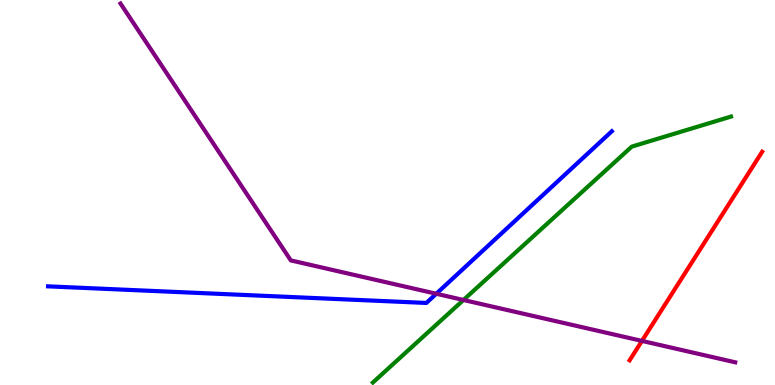[{'lines': ['blue', 'red'], 'intersections': []}, {'lines': ['green', 'red'], 'intersections': []}, {'lines': ['purple', 'red'], 'intersections': [{'x': 8.28, 'y': 1.15}]}, {'lines': ['blue', 'green'], 'intersections': []}, {'lines': ['blue', 'purple'], 'intersections': [{'x': 5.63, 'y': 2.37}]}, {'lines': ['green', 'purple'], 'intersections': [{'x': 5.98, 'y': 2.21}]}]